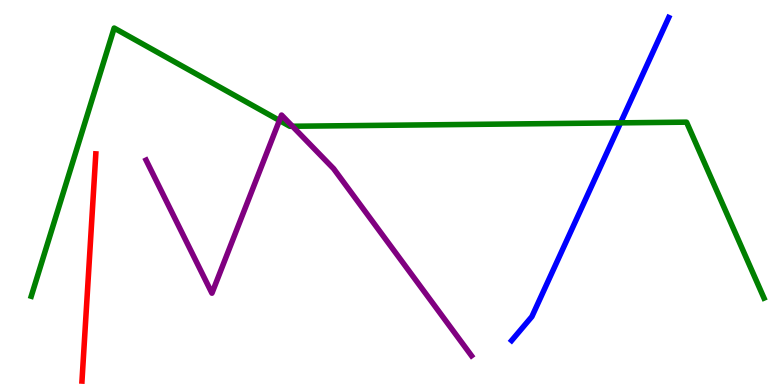[{'lines': ['blue', 'red'], 'intersections': []}, {'lines': ['green', 'red'], 'intersections': []}, {'lines': ['purple', 'red'], 'intersections': []}, {'lines': ['blue', 'green'], 'intersections': [{'x': 8.01, 'y': 6.81}]}, {'lines': ['blue', 'purple'], 'intersections': []}, {'lines': ['green', 'purple'], 'intersections': [{'x': 3.61, 'y': 6.87}, {'x': 3.77, 'y': 6.72}]}]